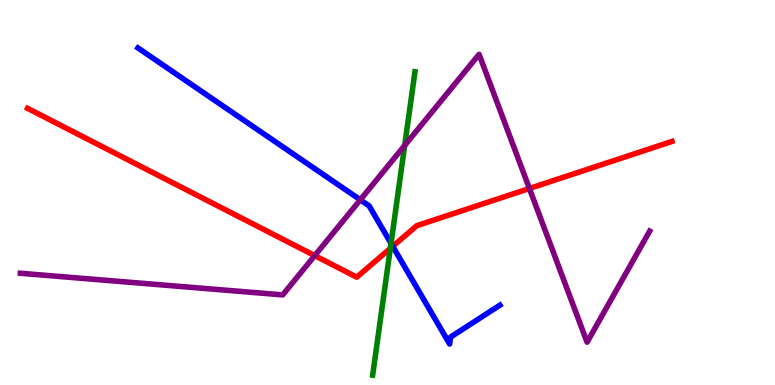[{'lines': ['blue', 'red'], 'intersections': [{'x': 5.07, 'y': 3.6}]}, {'lines': ['green', 'red'], 'intersections': [{'x': 5.04, 'y': 3.55}]}, {'lines': ['purple', 'red'], 'intersections': [{'x': 4.06, 'y': 3.36}, {'x': 6.83, 'y': 5.1}]}, {'lines': ['blue', 'green'], 'intersections': [{'x': 5.05, 'y': 3.68}]}, {'lines': ['blue', 'purple'], 'intersections': [{'x': 4.65, 'y': 4.81}]}, {'lines': ['green', 'purple'], 'intersections': [{'x': 5.22, 'y': 6.22}]}]